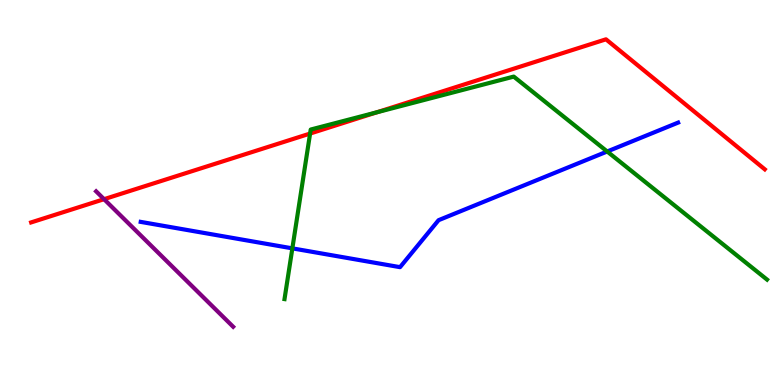[{'lines': ['blue', 'red'], 'intersections': []}, {'lines': ['green', 'red'], 'intersections': [{'x': 4.0, 'y': 6.53}, {'x': 4.86, 'y': 7.08}]}, {'lines': ['purple', 'red'], 'intersections': [{'x': 1.34, 'y': 4.83}]}, {'lines': ['blue', 'green'], 'intersections': [{'x': 3.77, 'y': 3.55}, {'x': 7.83, 'y': 6.07}]}, {'lines': ['blue', 'purple'], 'intersections': []}, {'lines': ['green', 'purple'], 'intersections': []}]